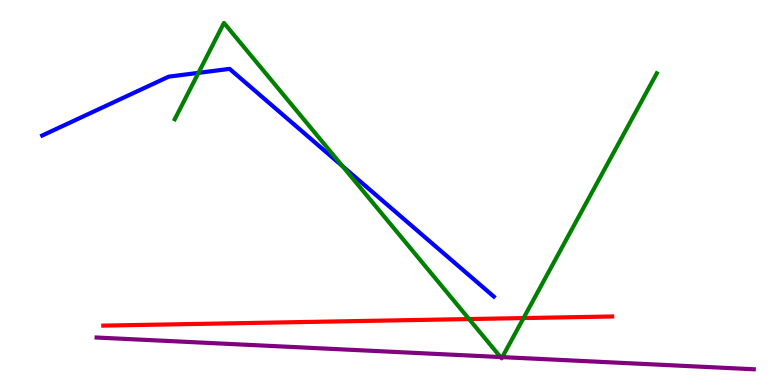[{'lines': ['blue', 'red'], 'intersections': []}, {'lines': ['green', 'red'], 'intersections': [{'x': 6.05, 'y': 1.71}, {'x': 6.76, 'y': 1.74}]}, {'lines': ['purple', 'red'], 'intersections': []}, {'lines': ['blue', 'green'], 'intersections': [{'x': 2.56, 'y': 8.11}, {'x': 4.42, 'y': 5.68}]}, {'lines': ['blue', 'purple'], 'intersections': []}, {'lines': ['green', 'purple'], 'intersections': [{'x': 6.46, 'y': 0.726}, {'x': 6.48, 'y': 0.724}]}]